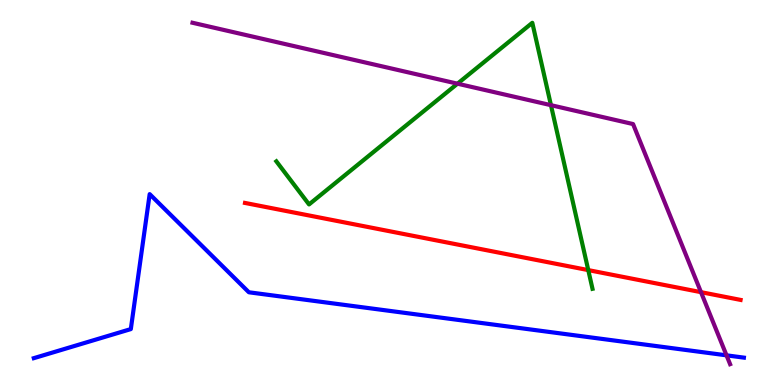[{'lines': ['blue', 'red'], 'intersections': []}, {'lines': ['green', 'red'], 'intersections': [{'x': 7.59, 'y': 2.98}]}, {'lines': ['purple', 'red'], 'intersections': [{'x': 9.05, 'y': 2.41}]}, {'lines': ['blue', 'green'], 'intersections': []}, {'lines': ['blue', 'purple'], 'intersections': [{'x': 9.37, 'y': 0.77}]}, {'lines': ['green', 'purple'], 'intersections': [{'x': 5.9, 'y': 7.83}, {'x': 7.11, 'y': 7.27}]}]